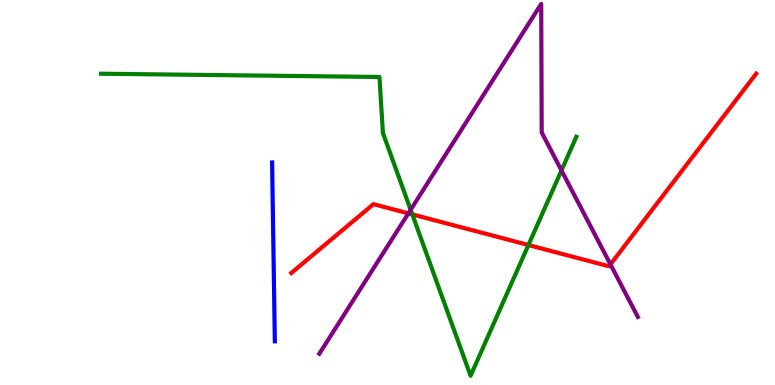[{'lines': ['blue', 'red'], 'intersections': []}, {'lines': ['green', 'red'], 'intersections': [{'x': 5.32, 'y': 4.43}, {'x': 6.82, 'y': 3.64}]}, {'lines': ['purple', 'red'], 'intersections': [{'x': 5.27, 'y': 4.46}, {'x': 7.88, 'y': 3.13}]}, {'lines': ['blue', 'green'], 'intersections': []}, {'lines': ['blue', 'purple'], 'intersections': []}, {'lines': ['green', 'purple'], 'intersections': [{'x': 5.3, 'y': 4.55}, {'x': 7.24, 'y': 5.57}]}]